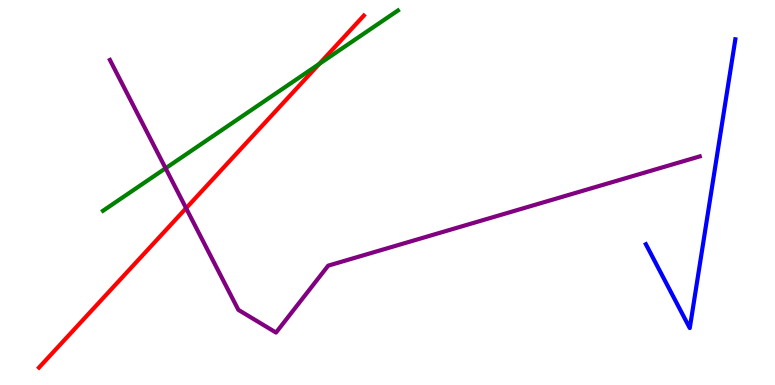[{'lines': ['blue', 'red'], 'intersections': []}, {'lines': ['green', 'red'], 'intersections': [{'x': 4.12, 'y': 8.34}]}, {'lines': ['purple', 'red'], 'intersections': [{'x': 2.4, 'y': 4.59}]}, {'lines': ['blue', 'green'], 'intersections': []}, {'lines': ['blue', 'purple'], 'intersections': []}, {'lines': ['green', 'purple'], 'intersections': [{'x': 2.14, 'y': 5.63}]}]